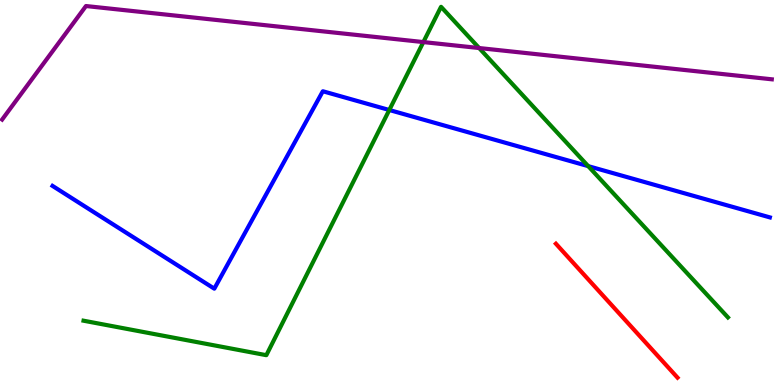[{'lines': ['blue', 'red'], 'intersections': []}, {'lines': ['green', 'red'], 'intersections': []}, {'lines': ['purple', 'red'], 'intersections': []}, {'lines': ['blue', 'green'], 'intersections': [{'x': 5.02, 'y': 7.14}, {'x': 7.59, 'y': 5.68}]}, {'lines': ['blue', 'purple'], 'intersections': []}, {'lines': ['green', 'purple'], 'intersections': [{'x': 5.46, 'y': 8.91}, {'x': 6.18, 'y': 8.75}]}]